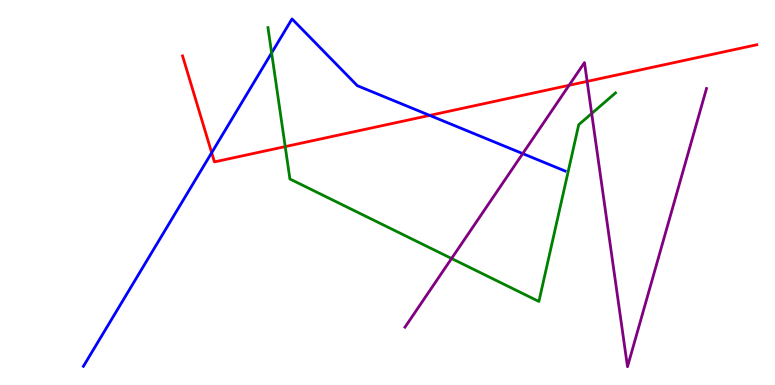[{'lines': ['blue', 'red'], 'intersections': [{'x': 2.73, 'y': 6.03}, {'x': 5.54, 'y': 7.0}]}, {'lines': ['green', 'red'], 'intersections': [{'x': 3.68, 'y': 6.19}]}, {'lines': ['purple', 'red'], 'intersections': [{'x': 7.34, 'y': 7.78}, {'x': 7.58, 'y': 7.89}]}, {'lines': ['blue', 'green'], 'intersections': [{'x': 3.5, 'y': 8.63}]}, {'lines': ['blue', 'purple'], 'intersections': [{'x': 6.74, 'y': 6.01}]}, {'lines': ['green', 'purple'], 'intersections': [{'x': 5.83, 'y': 3.29}, {'x': 7.63, 'y': 7.05}]}]